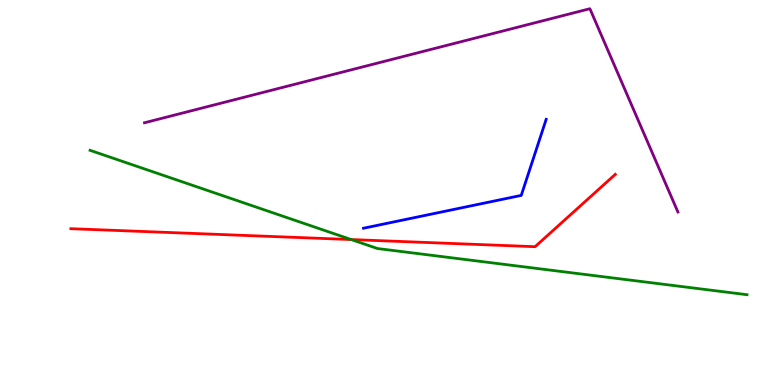[{'lines': ['blue', 'red'], 'intersections': []}, {'lines': ['green', 'red'], 'intersections': [{'x': 4.53, 'y': 3.78}]}, {'lines': ['purple', 'red'], 'intersections': []}, {'lines': ['blue', 'green'], 'intersections': []}, {'lines': ['blue', 'purple'], 'intersections': []}, {'lines': ['green', 'purple'], 'intersections': []}]